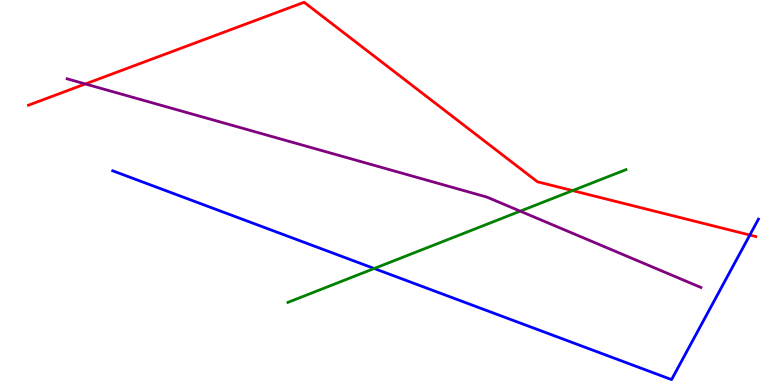[{'lines': ['blue', 'red'], 'intersections': [{'x': 9.68, 'y': 3.9}]}, {'lines': ['green', 'red'], 'intersections': [{'x': 7.39, 'y': 5.05}]}, {'lines': ['purple', 'red'], 'intersections': [{'x': 1.1, 'y': 7.82}]}, {'lines': ['blue', 'green'], 'intersections': [{'x': 4.83, 'y': 3.03}]}, {'lines': ['blue', 'purple'], 'intersections': []}, {'lines': ['green', 'purple'], 'intersections': [{'x': 6.71, 'y': 4.52}]}]